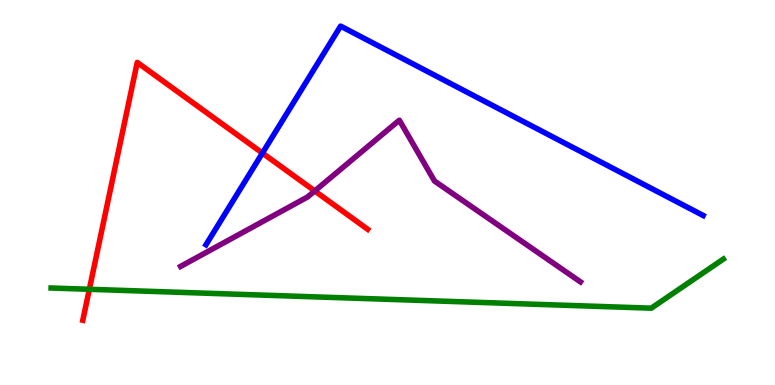[{'lines': ['blue', 'red'], 'intersections': [{'x': 3.39, 'y': 6.02}]}, {'lines': ['green', 'red'], 'intersections': [{'x': 1.15, 'y': 2.49}]}, {'lines': ['purple', 'red'], 'intersections': [{'x': 4.06, 'y': 5.04}]}, {'lines': ['blue', 'green'], 'intersections': []}, {'lines': ['blue', 'purple'], 'intersections': []}, {'lines': ['green', 'purple'], 'intersections': []}]